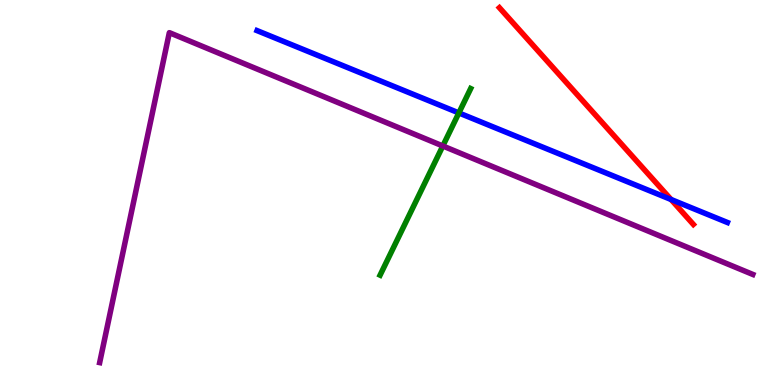[{'lines': ['blue', 'red'], 'intersections': [{'x': 8.66, 'y': 4.82}]}, {'lines': ['green', 'red'], 'intersections': []}, {'lines': ['purple', 'red'], 'intersections': []}, {'lines': ['blue', 'green'], 'intersections': [{'x': 5.92, 'y': 7.07}]}, {'lines': ['blue', 'purple'], 'intersections': []}, {'lines': ['green', 'purple'], 'intersections': [{'x': 5.71, 'y': 6.21}]}]